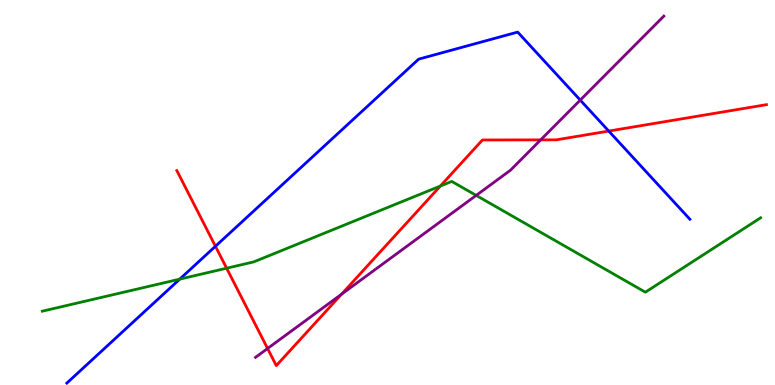[{'lines': ['blue', 'red'], 'intersections': [{'x': 2.78, 'y': 3.6}, {'x': 7.85, 'y': 6.6}]}, {'lines': ['green', 'red'], 'intersections': [{'x': 2.92, 'y': 3.03}, {'x': 5.68, 'y': 5.17}]}, {'lines': ['purple', 'red'], 'intersections': [{'x': 3.45, 'y': 0.948}, {'x': 4.41, 'y': 2.36}, {'x': 6.98, 'y': 6.37}]}, {'lines': ['blue', 'green'], 'intersections': [{'x': 2.32, 'y': 2.75}]}, {'lines': ['blue', 'purple'], 'intersections': [{'x': 7.49, 'y': 7.4}]}, {'lines': ['green', 'purple'], 'intersections': [{'x': 6.14, 'y': 4.92}]}]